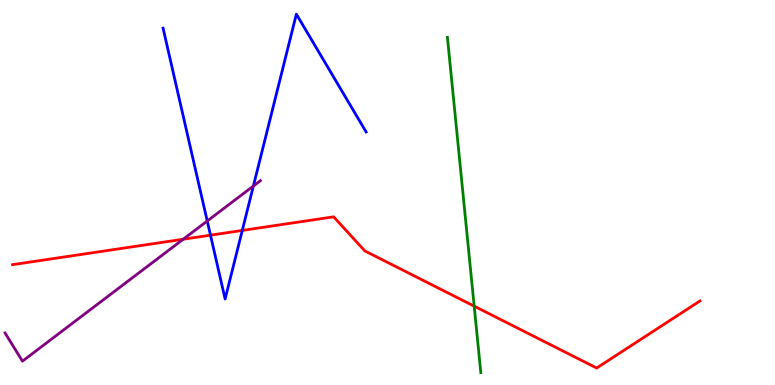[{'lines': ['blue', 'red'], 'intersections': [{'x': 2.72, 'y': 3.89}, {'x': 3.13, 'y': 4.01}]}, {'lines': ['green', 'red'], 'intersections': [{'x': 6.12, 'y': 2.05}]}, {'lines': ['purple', 'red'], 'intersections': [{'x': 2.36, 'y': 3.79}]}, {'lines': ['blue', 'green'], 'intersections': []}, {'lines': ['blue', 'purple'], 'intersections': [{'x': 2.67, 'y': 4.26}, {'x': 3.27, 'y': 5.17}]}, {'lines': ['green', 'purple'], 'intersections': []}]